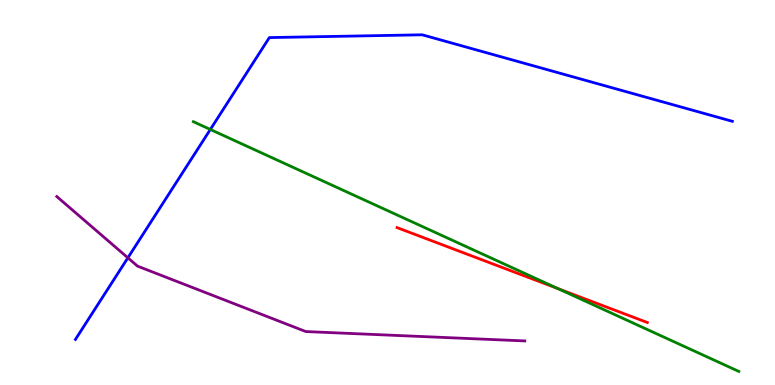[{'lines': ['blue', 'red'], 'intersections': []}, {'lines': ['green', 'red'], 'intersections': [{'x': 7.2, 'y': 2.5}]}, {'lines': ['purple', 'red'], 'intersections': []}, {'lines': ['blue', 'green'], 'intersections': [{'x': 2.71, 'y': 6.64}]}, {'lines': ['blue', 'purple'], 'intersections': [{'x': 1.65, 'y': 3.3}]}, {'lines': ['green', 'purple'], 'intersections': []}]